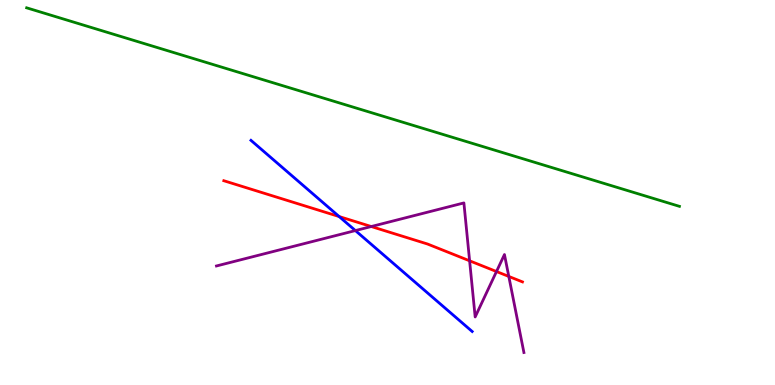[{'lines': ['blue', 'red'], 'intersections': [{'x': 4.38, 'y': 4.38}]}, {'lines': ['green', 'red'], 'intersections': []}, {'lines': ['purple', 'red'], 'intersections': [{'x': 4.79, 'y': 4.12}, {'x': 6.06, 'y': 3.23}, {'x': 6.41, 'y': 2.95}, {'x': 6.57, 'y': 2.82}]}, {'lines': ['blue', 'green'], 'intersections': []}, {'lines': ['blue', 'purple'], 'intersections': [{'x': 4.59, 'y': 4.01}]}, {'lines': ['green', 'purple'], 'intersections': []}]